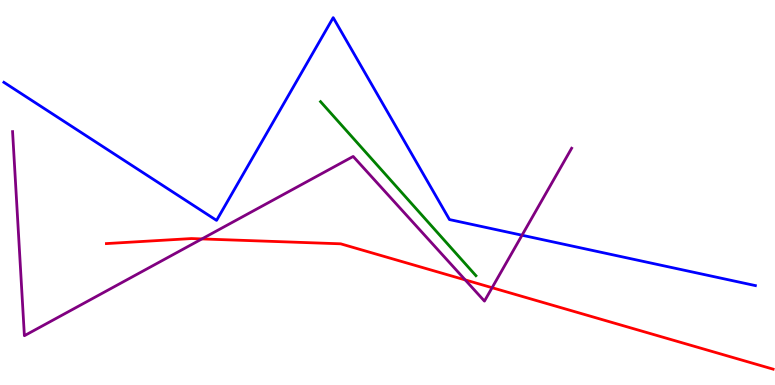[{'lines': ['blue', 'red'], 'intersections': []}, {'lines': ['green', 'red'], 'intersections': []}, {'lines': ['purple', 'red'], 'intersections': [{'x': 2.61, 'y': 3.79}, {'x': 6.0, 'y': 2.73}, {'x': 6.35, 'y': 2.53}]}, {'lines': ['blue', 'green'], 'intersections': []}, {'lines': ['blue', 'purple'], 'intersections': [{'x': 6.74, 'y': 3.89}]}, {'lines': ['green', 'purple'], 'intersections': []}]